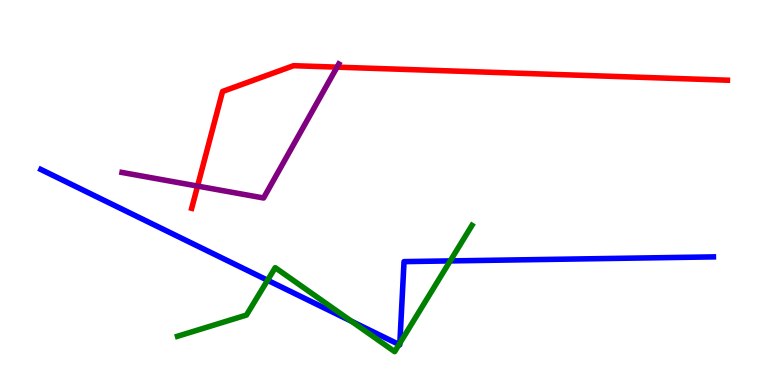[{'lines': ['blue', 'red'], 'intersections': []}, {'lines': ['green', 'red'], 'intersections': []}, {'lines': ['purple', 'red'], 'intersections': [{'x': 2.55, 'y': 5.17}, {'x': 4.35, 'y': 8.26}]}, {'lines': ['blue', 'green'], 'intersections': [{'x': 3.45, 'y': 2.72}, {'x': 4.53, 'y': 1.66}, {'x': 5.15, 'y': 1.05}, {'x': 5.16, 'y': 1.09}, {'x': 5.81, 'y': 3.22}]}, {'lines': ['blue', 'purple'], 'intersections': []}, {'lines': ['green', 'purple'], 'intersections': []}]